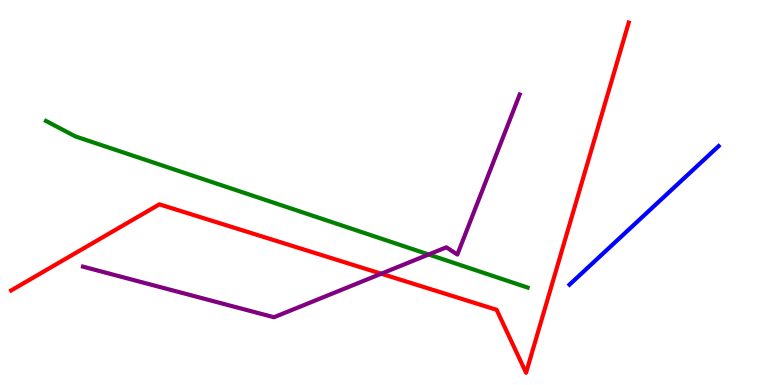[{'lines': ['blue', 'red'], 'intersections': []}, {'lines': ['green', 'red'], 'intersections': []}, {'lines': ['purple', 'red'], 'intersections': [{'x': 4.92, 'y': 2.89}]}, {'lines': ['blue', 'green'], 'intersections': []}, {'lines': ['blue', 'purple'], 'intersections': []}, {'lines': ['green', 'purple'], 'intersections': [{'x': 5.53, 'y': 3.39}]}]